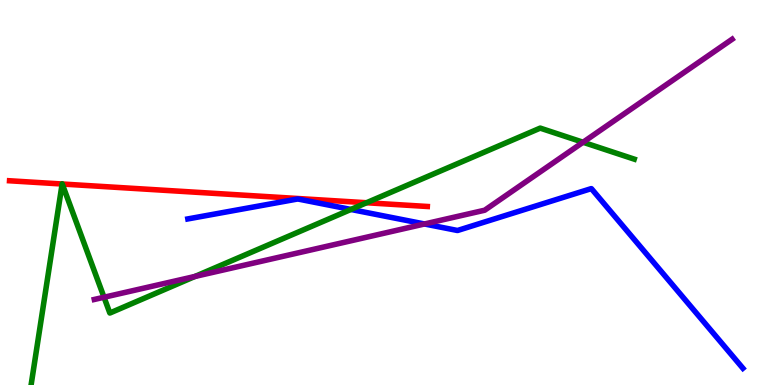[{'lines': ['blue', 'red'], 'intersections': []}, {'lines': ['green', 'red'], 'intersections': [{'x': 0.802, 'y': 5.22}, {'x': 0.803, 'y': 5.22}, {'x': 4.73, 'y': 4.73}]}, {'lines': ['purple', 'red'], 'intersections': []}, {'lines': ['blue', 'green'], 'intersections': [{'x': 4.53, 'y': 4.56}]}, {'lines': ['blue', 'purple'], 'intersections': [{'x': 5.48, 'y': 4.18}]}, {'lines': ['green', 'purple'], 'intersections': [{'x': 1.34, 'y': 2.28}, {'x': 2.52, 'y': 2.82}, {'x': 7.52, 'y': 6.31}]}]